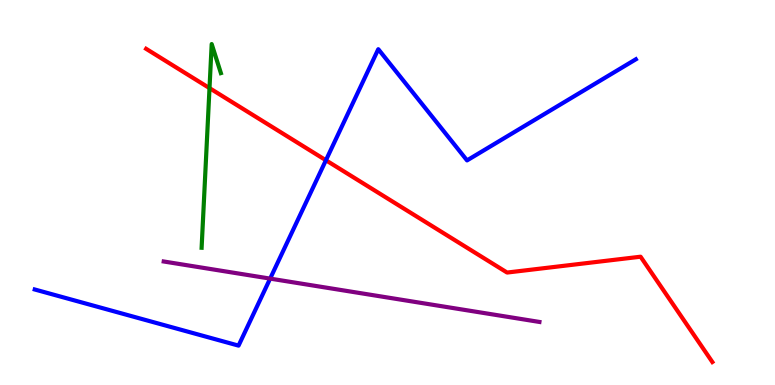[{'lines': ['blue', 'red'], 'intersections': [{'x': 4.21, 'y': 5.84}]}, {'lines': ['green', 'red'], 'intersections': [{'x': 2.7, 'y': 7.71}]}, {'lines': ['purple', 'red'], 'intersections': []}, {'lines': ['blue', 'green'], 'intersections': []}, {'lines': ['blue', 'purple'], 'intersections': [{'x': 3.49, 'y': 2.76}]}, {'lines': ['green', 'purple'], 'intersections': []}]